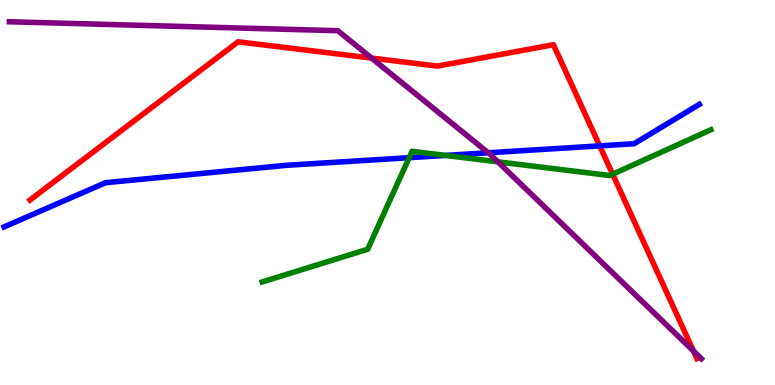[{'lines': ['blue', 'red'], 'intersections': [{'x': 7.74, 'y': 6.21}]}, {'lines': ['green', 'red'], 'intersections': [{'x': 7.9, 'y': 5.48}]}, {'lines': ['purple', 'red'], 'intersections': [{'x': 4.79, 'y': 8.49}, {'x': 8.95, 'y': 0.883}]}, {'lines': ['blue', 'green'], 'intersections': [{'x': 5.28, 'y': 5.9}, {'x': 5.75, 'y': 5.96}]}, {'lines': ['blue', 'purple'], 'intersections': [{'x': 6.3, 'y': 6.03}]}, {'lines': ['green', 'purple'], 'intersections': [{'x': 6.42, 'y': 5.8}]}]